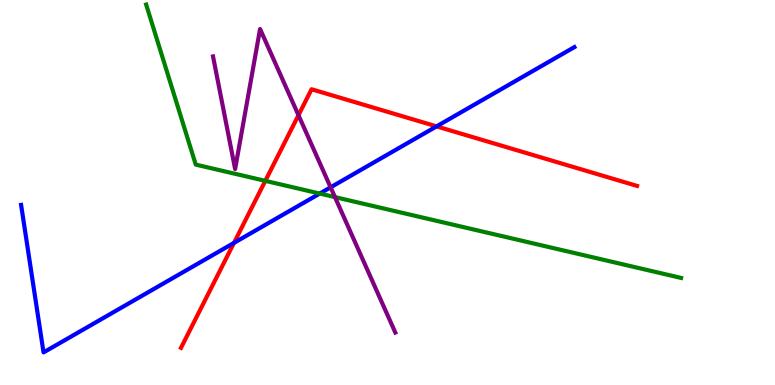[{'lines': ['blue', 'red'], 'intersections': [{'x': 3.02, 'y': 3.69}, {'x': 5.63, 'y': 6.72}]}, {'lines': ['green', 'red'], 'intersections': [{'x': 3.42, 'y': 5.3}]}, {'lines': ['purple', 'red'], 'intersections': [{'x': 3.85, 'y': 7.01}]}, {'lines': ['blue', 'green'], 'intersections': [{'x': 4.13, 'y': 4.97}]}, {'lines': ['blue', 'purple'], 'intersections': [{'x': 4.27, 'y': 5.13}]}, {'lines': ['green', 'purple'], 'intersections': [{'x': 4.32, 'y': 4.88}]}]